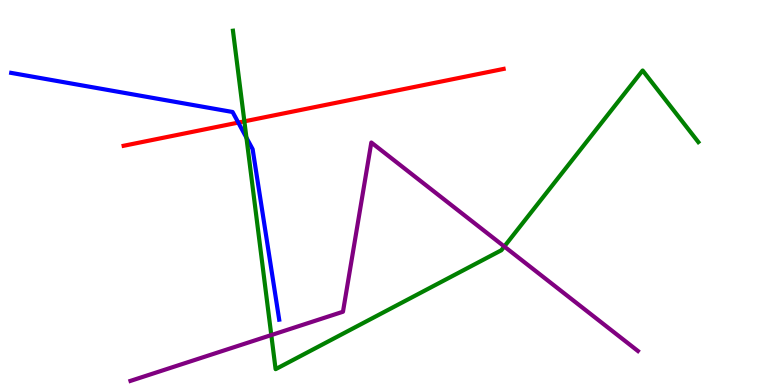[{'lines': ['blue', 'red'], 'intersections': [{'x': 3.07, 'y': 6.82}]}, {'lines': ['green', 'red'], 'intersections': [{'x': 3.15, 'y': 6.85}]}, {'lines': ['purple', 'red'], 'intersections': []}, {'lines': ['blue', 'green'], 'intersections': [{'x': 3.18, 'y': 6.42}]}, {'lines': ['blue', 'purple'], 'intersections': []}, {'lines': ['green', 'purple'], 'intersections': [{'x': 3.5, 'y': 1.3}, {'x': 6.51, 'y': 3.6}]}]